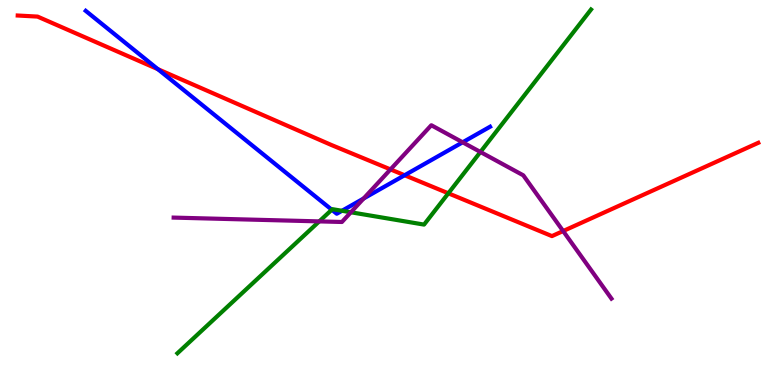[{'lines': ['blue', 'red'], 'intersections': [{'x': 2.04, 'y': 8.2}, {'x': 5.22, 'y': 5.45}]}, {'lines': ['green', 'red'], 'intersections': [{'x': 5.79, 'y': 4.98}]}, {'lines': ['purple', 'red'], 'intersections': [{'x': 5.04, 'y': 5.6}, {'x': 7.27, 'y': 4.0}]}, {'lines': ['blue', 'green'], 'intersections': [{'x': 4.28, 'y': 4.55}, {'x': 4.41, 'y': 4.53}]}, {'lines': ['blue', 'purple'], 'intersections': [{'x': 4.69, 'y': 4.84}, {'x': 5.97, 'y': 6.3}]}, {'lines': ['green', 'purple'], 'intersections': [{'x': 4.12, 'y': 4.25}, {'x': 4.53, 'y': 4.49}, {'x': 6.2, 'y': 6.05}]}]